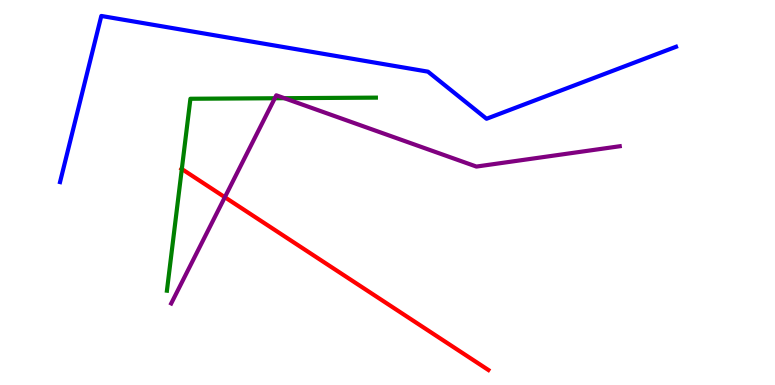[{'lines': ['blue', 'red'], 'intersections': []}, {'lines': ['green', 'red'], 'intersections': [{'x': 2.35, 'y': 5.61}]}, {'lines': ['purple', 'red'], 'intersections': [{'x': 2.9, 'y': 4.88}]}, {'lines': ['blue', 'green'], 'intersections': []}, {'lines': ['blue', 'purple'], 'intersections': []}, {'lines': ['green', 'purple'], 'intersections': [{'x': 3.55, 'y': 7.45}, {'x': 3.67, 'y': 7.45}]}]